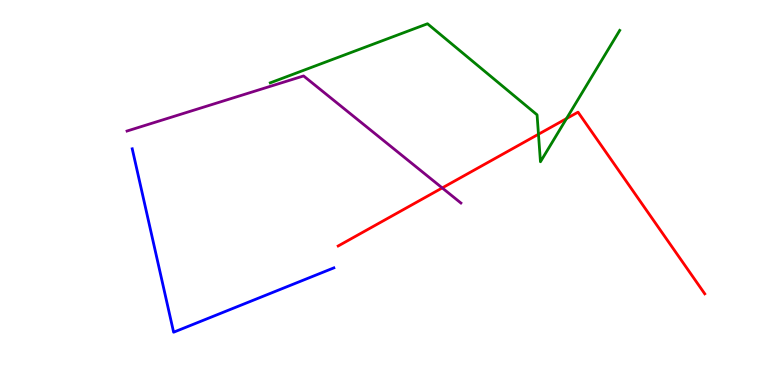[{'lines': ['blue', 'red'], 'intersections': []}, {'lines': ['green', 'red'], 'intersections': [{'x': 6.95, 'y': 6.51}, {'x': 7.31, 'y': 6.92}]}, {'lines': ['purple', 'red'], 'intersections': [{'x': 5.71, 'y': 5.12}]}, {'lines': ['blue', 'green'], 'intersections': []}, {'lines': ['blue', 'purple'], 'intersections': []}, {'lines': ['green', 'purple'], 'intersections': []}]